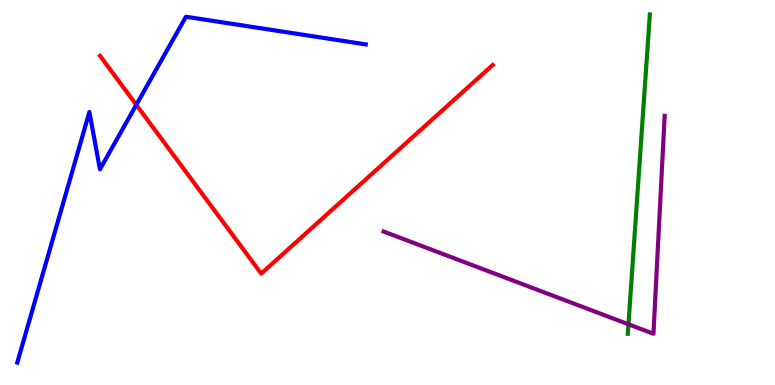[{'lines': ['blue', 'red'], 'intersections': [{'x': 1.76, 'y': 7.28}]}, {'lines': ['green', 'red'], 'intersections': []}, {'lines': ['purple', 'red'], 'intersections': []}, {'lines': ['blue', 'green'], 'intersections': []}, {'lines': ['blue', 'purple'], 'intersections': []}, {'lines': ['green', 'purple'], 'intersections': [{'x': 8.11, 'y': 1.58}]}]